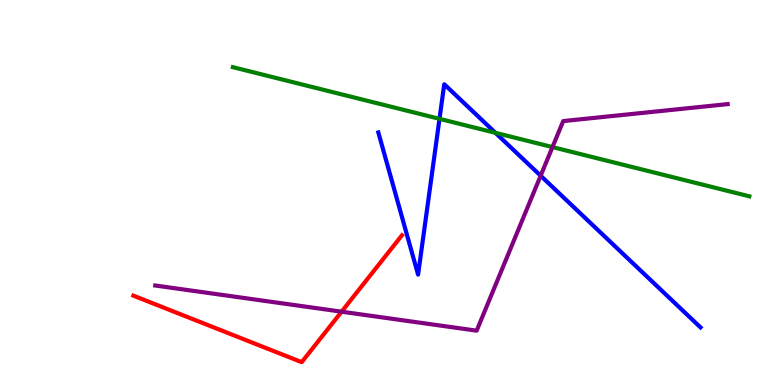[{'lines': ['blue', 'red'], 'intersections': []}, {'lines': ['green', 'red'], 'intersections': []}, {'lines': ['purple', 'red'], 'intersections': [{'x': 4.41, 'y': 1.9}]}, {'lines': ['blue', 'green'], 'intersections': [{'x': 5.67, 'y': 6.91}, {'x': 6.39, 'y': 6.55}]}, {'lines': ['blue', 'purple'], 'intersections': [{'x': 6.98, 'y': 5.44}]}, {'lines': ['green', 'purple'], 'intersections': [{'x': 7.13, 'y': 6.18}]}]